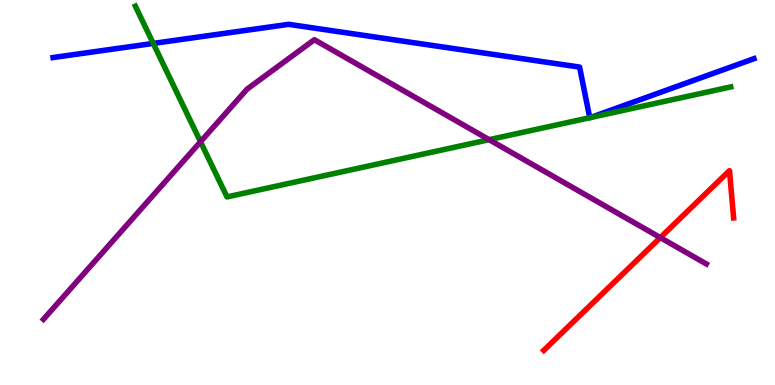[{'lines': ['blue', 'red'], 'intersections': []}, {'lines': ['green', 'red'], 'intersections': []}, {'lines': ['purple', 'red'], 'intersections': [{'x': 8.52, 'y': 3.83}]}, {'lines': ['blue', 'green'], 'intersections': [{'x': 1.98, 'y': 8.87}, {'x': 7.61, 'y': 6.94}, {'x': 7.62, 'y': 6.95}]}, {'lines': ['blue', 'purple'], 'intersections': []}, {'lines': ['green', 'purple'], 'intersections': [{'x': 2.59, 'y': 6.32}, {'x': 6.31, 'y': 6.37}]}]